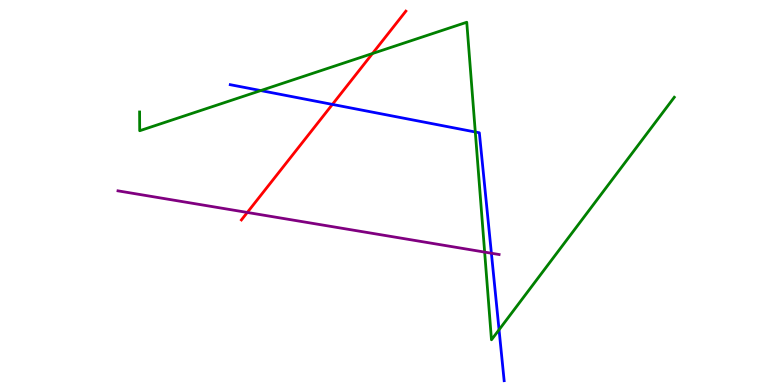[{'lines': ['blue', 'red'], 'intersections': [{'x': 4.29, 'y': 7.29}]}, {'lines': ['green', 'red'], 'intersections': [{'x': 4.81, 'y': 8.61}]}, {'lines': ['purple', 'red'], 'intersections': [{'x': 3.19, 'y': 4.48}]}, {'lines': ['blue', 'green'], 'intersections': [{'x': 3.36, 'y': 7.65}, {'x': 6.13, 'y': 6.57}, {'x': 6.44, 'y': 1.43}]}, {'lines': ['blue', 'purple'], 'intersections': [{'x': 6.34, 'y': 3.42}]}, {'lines': ['green', 'purple'], 'intersections': [{'x': 6.25, 'y': 3.45}]}]